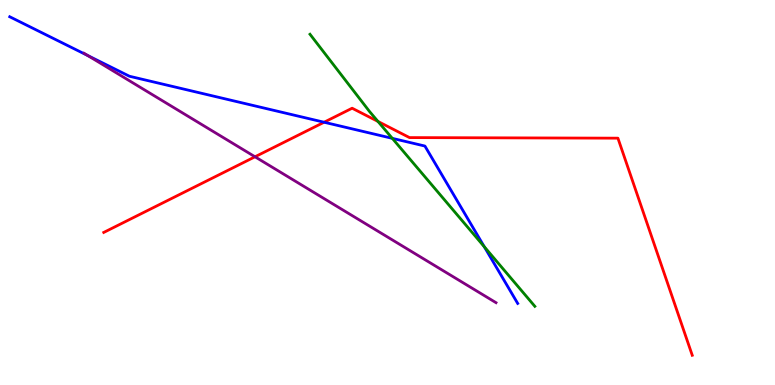[{'lines': ['blue', 'red'], 'intersections': [{'x': 4.18, 'y': 6.83}]}, {'lines': ['green', 'red'], 'intersections': [{'x': 4.88, 'y': 6.85}]}, {'lines': ['purple', 'red'], 'intersections': [{'x': 3.29, 'y': 5.93}]}, {'lines': ['blue', 'green'], 'intersections': [{'x': 5.06, 'y': 6.41}, {'x': 6.25, 'y': 3.59}]}, {'lines': ['blue', 'purple'], 'intersections': [{'x': 1.13, 'y': 8.56}]}, {'lines': ['green', 'purple'], 'intersections': []}]